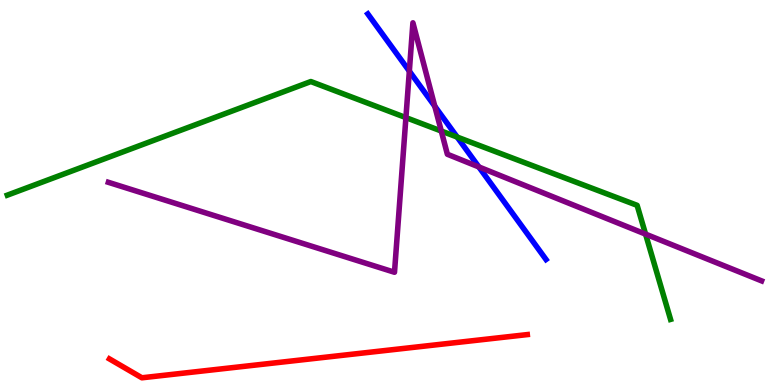[{'lines': ['blue', 'red'], 'intersections': []}, {'lines': ['green', 'red'], 'intersections': []}, {'lines': ['purple', 'red'], 'intersections': []}, {'lines': ['blue', 'green'], 'intersections': [{'x': 5.9, 'y': 6.44}]}, {'lines': ['blue', 'purple'], 'intersections': [{'x': 5.28, 'y': 8.15}, {'x': 5.61, 'y': 7.24}, {'x': 6.18, 'y': 5.66}]}, {'lines': ['green', 'purple'], 'intersections': [{'x': 5.24, 'y': 6.95}, {'x': 5.69, 'y': 6.6}, {'x': 8.33, 'y': 3.92}]}]